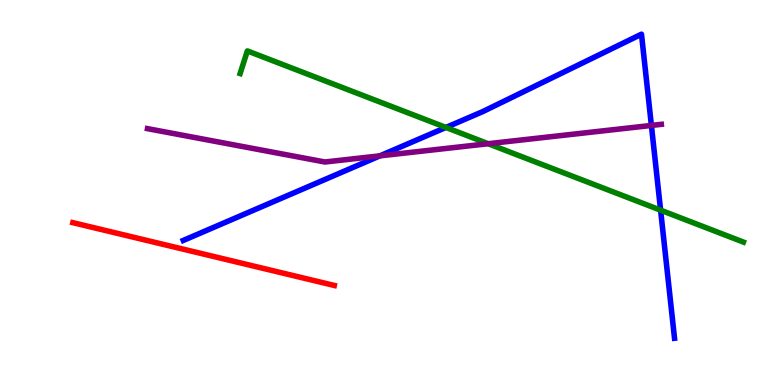[{'lines': ['blue', 'red'], 'intersections': []}, {'lines': ['green', 'red'], 'intersections': []}, {'lines': ['purple', 'red'], 'intersections': []}, {'lines': ['blue', 'green'], 'intersections': [{'x': 5.75, 'y': 6.69}, {'x': 8.52, 'y': 4.54}]}, {'lines': ['blue', 'purple'], 'intersections': [{'x': 4.9, 'y': 5.95}, {'x': 8.41, 'y': 6.74}]}, {'lines': ['green', 'purple'], 'intersections': [{'x': 6.3, 'y': 6.27}]}]